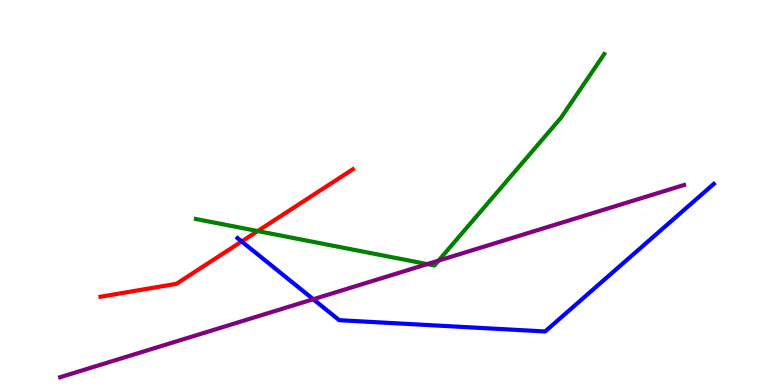[{'lines': ['blue', 'red'], 'intersections': [{'x': 3.12, 'y': 3.73}]}, {'lines': ['green', 'red'], 'intersections': [{'x': 3.33, 'y': 4.0}]}, {'lines': ['purple', 'red'], 'intersections': []}, {'lines': ['blue', 'green'], 'intersections': []}, {'lines': ['blue', 'purple'], 'intersections': [{'x': 4.04, 'y': 2.23}]}, {'lines': ['green', 'purple'], 'intersections': [{'x': 5.51, 'y': 3.14}, {'x': 5.66, 'y': 3.23}]}]